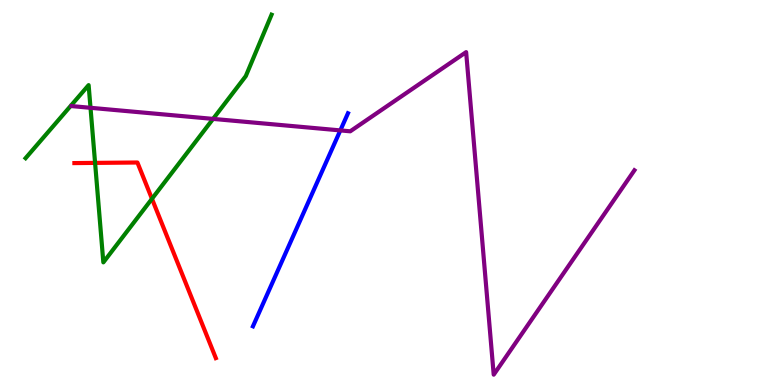[{'lines': ['blue', 'red'], 'intersections': []}, {'lines': ['green', 'red'], 'intersections': [{'x': 1.23, 'y': 5.77}, {'x': 1.96, 'y': 4.84}]}, {'lines': ['purple', 'red'], 'intersections': []}, {'lines': ['blue', 'green'], 'intersections': []}, {'lines': ['blue', 'purple'], 'intersections': [{'x': 4.39, 'y': 6.61}]}, {'lines': ['green', 'purple'], 'intersections': [{'x': 1.17, 'y': 7.2}, {'x': 2.75, 'y': 6.91}]}]